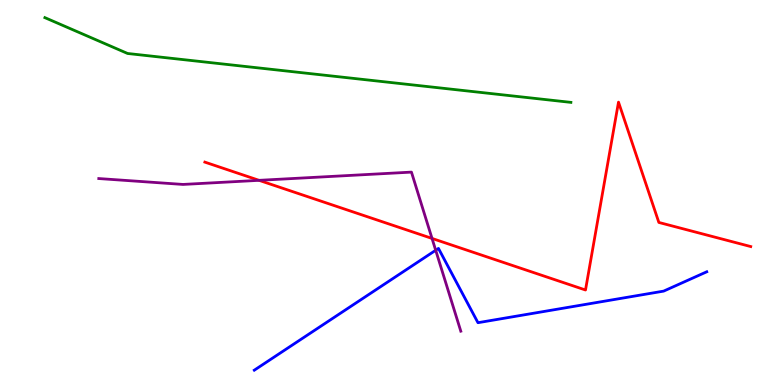[{'lines': ['blue', 'red'], 'intersections': []}, {'lines': ['green', 'red'], 'intersections': []}, {'lines': ['purple', 'red'], 'intersections': [{'x': 3.34, 'y': 5.32}, {'x': 5.57, 'y': 3.81}]}, {'lines': ['blue', 'green'], 'intersections': []}, {'lines': ['blue', 'purple'], 'intersections': [{'x': 5.62, 'y': 3.5}]}, {'lines': ['green', 'purple'], 'intersections': []}]